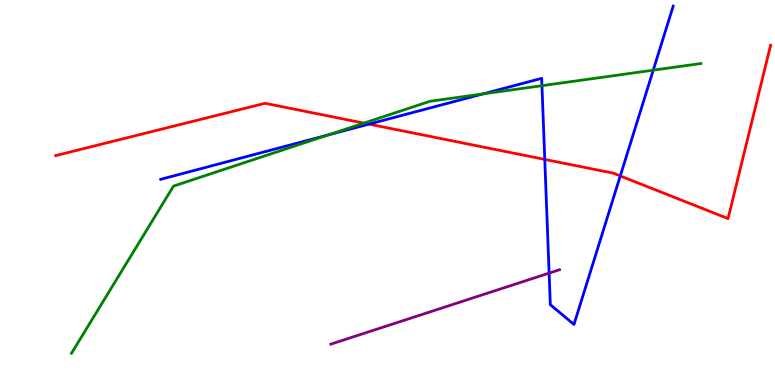[{'lines': ['blue', 'red'], 'intersections': [{'x': 4.76, 'y': 6.78}, {'x': 7.03, 'y': 5.86}, {'x': 8.0, 'y': 5.43}]}, {'lines': ['green', 'red'], 'intersections': [{'x': 4.7, 'y': 6.8}]}, {'lines': ['purple', 'red'], 'intersections': []}, {'lines': ['blue', 'green'], 'intersections': [{'x': 4.23, 'y': 6.5}, {'x': 6.23, 'y': 7.56}, {'x': 6.99, 'y': 7.77}, {'x': 8.43, 'y': 8.18}]}, {'lines': ['blue', 'purple'], 'intersections': [{'x': 7.09, 'y': 2.91}]}, {'lines': ['green', 'purple'], 'intersections': []}]